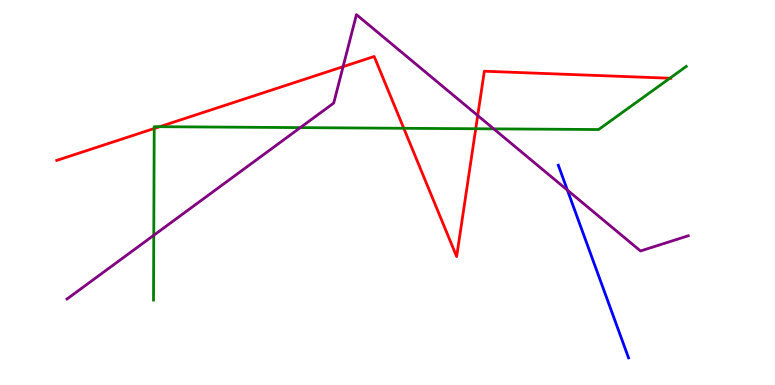[{'lines': ['blue', 'red'], 'intersections': []}, {'lines': ['green', 'red'], 'intersections': [{'x': 1.99, 'y': 6.66}, {'x': 2.06, 'y': 6.71}, {'x': 5.21, 'y': 6.67}, {'x': 6.14, 'y': 6.66}, {'x': 8.64, 'y': 7.97}]}, {'lines': ['purple', 'red'], 'intersections': [{'x': 4.43, 'y': 8.27}, {'x': 6.16, 'y': 7.0}]}, {'lines': ['blue', 'green'], 'intersections': []}, {'lines': ['blue', 'purple'], 'intersections': [{'x': 7.32, 'y': 5.06}]}, {'lines': ['green', 'purple'], 'intersections': [{'x': 1.98, 'y': 3.89}, {'x': 3.88, 'y': 6.69}, {'x': 6.37, 'y': 6.65}]}]